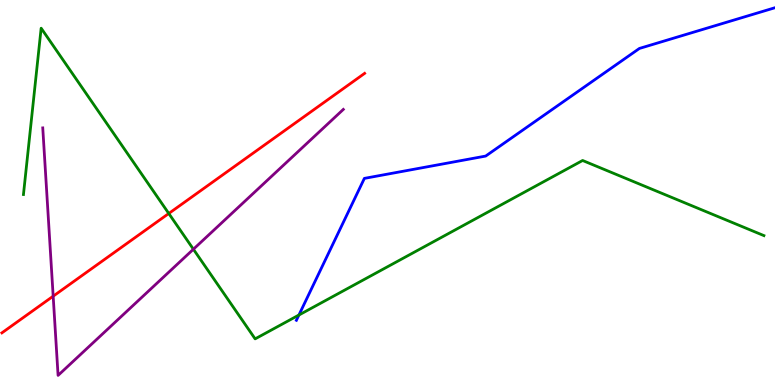[{'lines': ['blue', 'red'], 'intersections': []}, {'lines': ['green', 'red'], 'intersections': [{'x': 2.18, 'y': 4.45}]}, {'lines': ['purple', 'red'], 'intersections': [{'x': 0.686, 'y': 2.31}]}, {'lines': ['blue', 'green'], 'intersections': [{'x': 3.86, 'y': 1.82}]}, {'lines': ['blue', 'purple'], 'intersections': []}, {'lines': ['green', 'purple'], 'intersections': [{'x': 2.5, 'y': 3.53}]}]